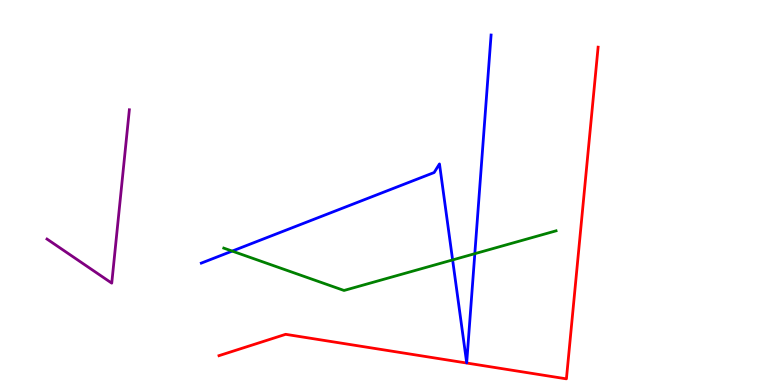[{'lines': ['blue', 'red'], 'intersections': []}, {'lines': ['green', 'red'], 'intersections': []}, {'lines': ['purple', 'red'], 'intersections': []}, {'lines': ['blue', 'green'], 'intersections': [{'x': 3.0, 'y': 3.48}, {'x': 5.84, 'y': 3.25}, {'x': 6.13, 'y': 3.41}]}, {'lines': ['blue', 'purple'], 'intersections': []}, {'lines': ['green', 'purple'], 'intersections': []}]